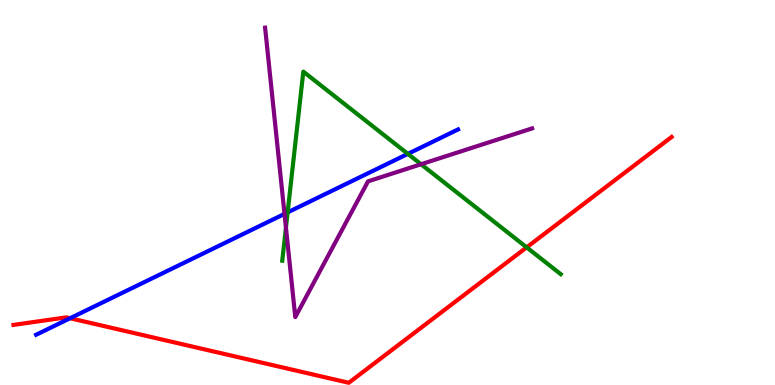[{'lines': ['blue', 'red'], 'intersections': [{'x': 0.904, 'y': 1.73}]}, {'lines': ['green', 'red'], 'intersections': [{'x': 6.8, 'y': 3.58}]}, {'lines': ['purple', 'red'], 'intersections': []}, {'lines': ['blue', 'green'], 'intersections': [{'x': 3.71, 'y': 4.48}, {'x': 5.26, 'y': 6.0}]}, {'lines': ['blue', 'purple'], 'intersections': [{'x': 3.67, 'y': 4.44}]}, {'lines': ['green', 'purple'], 'intersections': [{'x': 3.69, 'y': 4.09}, {'x': 5.43, 'y': 5.73}]}]